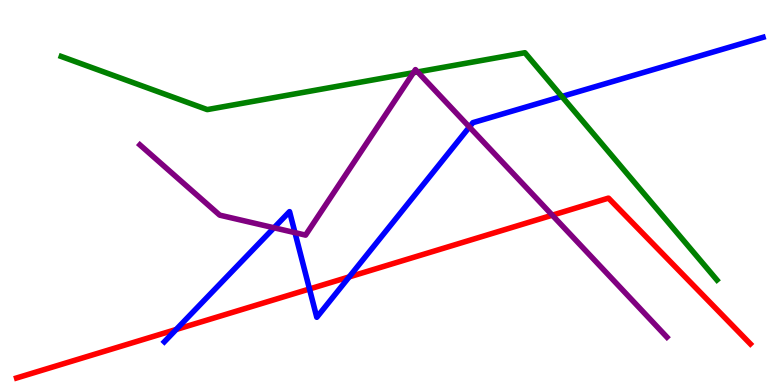[{'lines': ['blue', 'red'], 'intersections': [{'x': 2.27, 'y': 1.44}, {'x': 3.99, 'y': 2.49}, {'x': 4.51, 'y': 2.81}]}, {'lines': ['green', 'red'], 'intersections': []}, {'lines': ['purple', 'red'], 'intersections': [{'x': 7.13, 'y': 4.41}]}, {'lines': ['blue', 'green'], 'intersections': [{'x': 7.25, 'y': 7.49}]}, {'lines': ['blue', 'purple'], 'intersections': [{'x': 3.54, 'y': 4.08}, {'x': 3.81, 'y': 3.96}, {'x': 6.06, 'y': 6.7}]}, {'lines': ['green', 'purple'], 'intersections': [{'x': 5.33, 'y': 8.11}, {'x': 5.39, 'y': 8.13}]}]